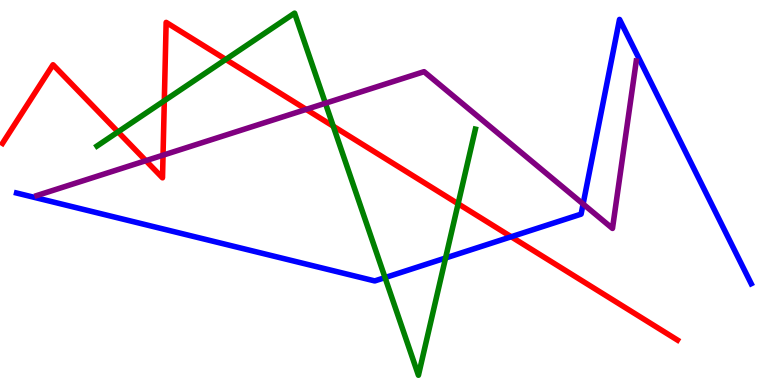[{'lines': ['blue', 'red'], 'intersections': [{'x': 6.6, 'y': 3.85}]}, {'lines': ['green', 'red'], 'intersections': [{'x': 1.52, 'y': 6.57}, {'x': 2.12, 'y': 7.38}, {'x': 2.91, 'y': 8.46}, {'x': 4.3, 'y': 6.72}, {'x': 5.91, 'y': 4.71}]}, {'lines': ['purple', 'red'], 'intersections': [{'x': 1.88, 'y': 5.83}, {'x': 2.1, 'y': 5.97}, {'x': 3.95, 'y': 7.16}]}, {'lines': ['blue', 'green'], 'intersections': [{'x': 4.97, 'y': 2.79}, {'x': 5.75, 'y': 3.3}]}, {'lines': ['blue', 'purple'], 'intersections': [{'x': 7.52, 'y': 4.7}]}, {'lines': ['green', 'purple'], 'intersections': [{'x': 4.2, 'y': 7.32}]}]